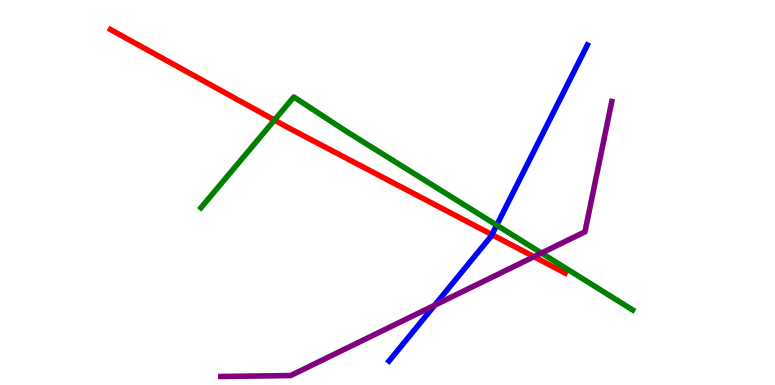[{'lines': ['blue', 'red'], 'intersections': [{'x': 6.35, 'y': 3.91}]}, {'lines': ['green', 'red'], 'intersections': [{'x': 3.54, 'y': 6.88}]}, {'lines': ['purple', 'red'], 'intersections': [{'x': 6.89, 'y': 3.33}]}, {'lines': ['blue', 'green'], 'intersections': [{'x': 6.41, 'y': 4.15}]}, {'lines': ['blue', 'purple'], 'intersections': [{'x': 5.61, 'y': 2.07}]}, {'lines': ['green', 'purple'], 'intersections': [{'x': 6.99, 'y': 3.43}]}]